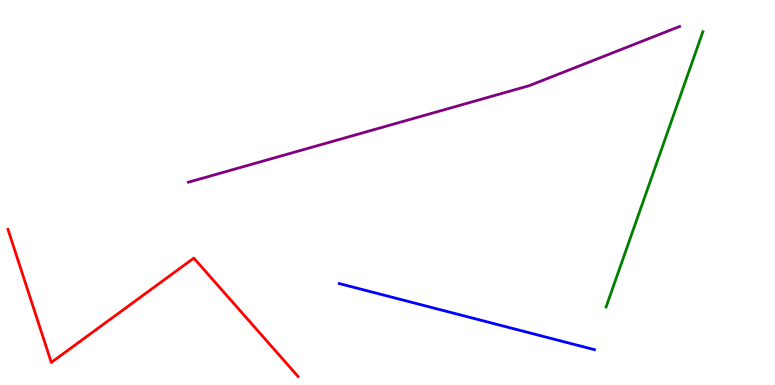[{'lines': ['blue', 'red'], 'intersections': []}, {'lines': ['green', 'red'], 'intersections': []}, {'lines': ['purple', 'red'], 'intersections': []}, {'lines': ['blue', 'green'], 'intersections': []}, {'lines': ['blue', 'purple'], 'intersections': []}, {'lines': ['green', 'purple'], 'intersections': []}]